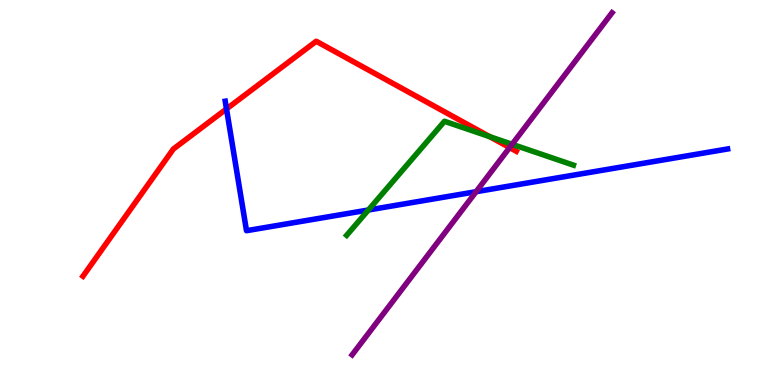[{'lines': ['blue', 'red'], 'intersections': [{'x': 2.92, 'y': 7.17}]}, {'lines': ['green', 'red'], 'intersections': [{'x': 6.32, 'y': 6.45}]}, {'lines': ['purple', 'red'], 'intersections': [{'x': 6.58, 'y': 6.17}]}, {'lines': ['blue', 'green'], 'intersections': [{'x': 4.75, 'y': 4.55}]}, {'lines': ['blue', 'purple'], 'intersections': [{'x': 6.14, 'y': 5.02}]}, {'lines': ['green', 'purple'], 'intersections': [{'x': 6.61, 'y': 6.25}]}]